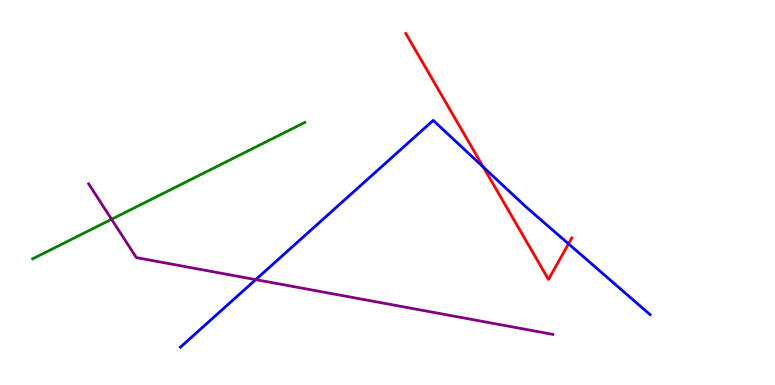[{'lines': ['blue', 'red'], 'intersections': [{'x': 6.24, 'y': 5.66}, {'x': 7.34, 'y': 3.67}]}, {'lines': ['green', 'red'], 'intersections': []}, {'lines': ['purple', 'red'], 'intersections': []}, {'lines': ['blue', 'green'], 'intersections': []}, {'lines': ['blue', 'purple'], 'intersections': [{'x': 3.3, 'y': 2.74}]}, {'lines': ['green', 'purple'], 'intersections': [{'x': 1.44, 'y': 4.3}]}]